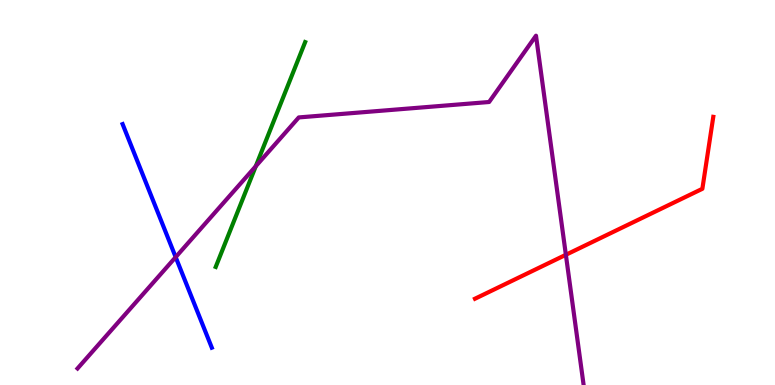[{'lines': ['blue', 'red'], 'intersections': []}, {'lines': ['green', 'red'], 'intersections': []}, {'lines': ['purple', 'red'], 'intersections': [{'x': 7.3, 'y': 3.38}]}, {'lines': ['blue', 'green'], 'intersections': []}, {'lines': ['blue', 'purple'], 'intersections': [{'x': 2.27, 'y': 3.32}]}, {'lines': ['green', 'purple'], 'intersections': [{'x': 3.3, 'y': 5.68}]}]